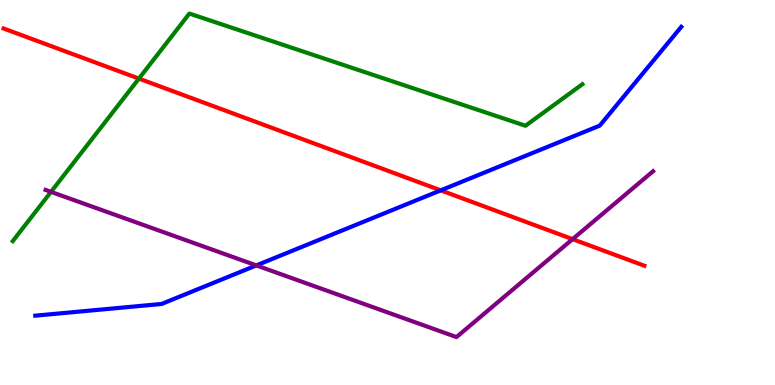[{'lines': ['blue', 'red'], 'intersections': [{'x': 5.69, 'y': 5.06}]}, {'lines': ['green', 'red'], 'intersections': [{'x': 1.79, 'y': 7.96}]}, {'lines': ['purple', 'red'], 'intersections': [{'x': 7.39, 'y': 3.79}]}, {'lines': ['blue', 'green'], 'intersections': []}, {'lines': ['blue', 'purple'], 'intersections': [{'x': 3.31, 'y': 3.11}]}, {'lines': ['green', 'purple'], 'intersections': [{'x': 0.658, 'y': 5.02}]}]